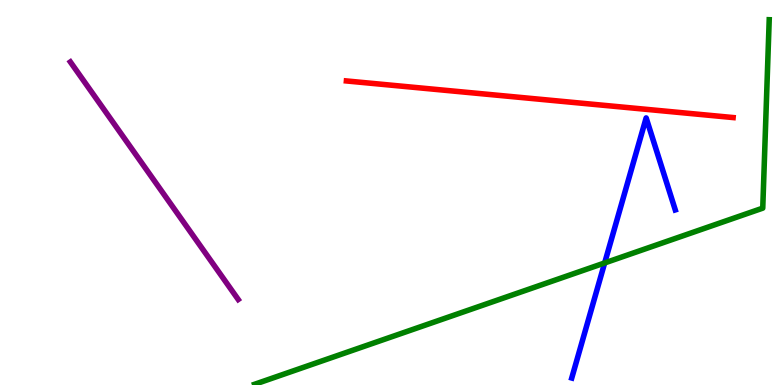[{'lines': ['blue', 'red'], 'intersections': []}, {'lines': ['green', 'red'], 'intersections': []}, {'lines': ['purple', 'red'], 'intersections': []}, {'lines': ['blue', 'green'], 'intersections': [{'x': 7.8, 'y': 3.17}]}, {'lines': ['blue', 'purple'], 'intersections': []}, {'lines': ['green', 'purple'], 'intersections': []}]